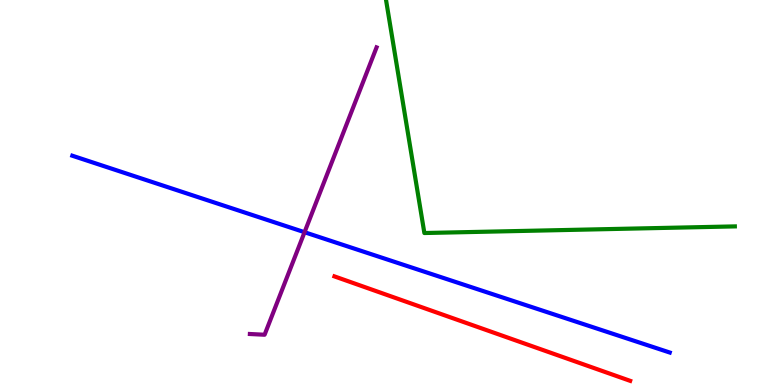[{'lines': ['blue', 'red'], 'intersections': []}, {'lines': ['green', 'red'], 'intersections': []}, {'lines': ['purple', 'red'], 'intersections': []}, {'lines': ['blue', 'green'], 'intersections': []}, {'lines': ['blue', 'purple'], 'intersections': [{'x': 3.93, 'y': 3.97}]}, {'lines': ['green', 'purple'], 'intersections': []}]